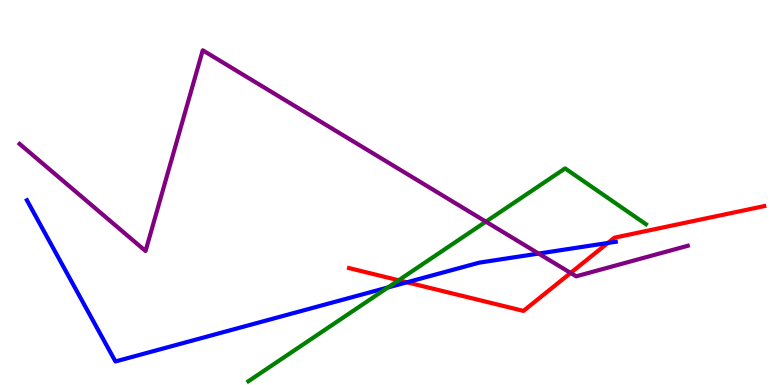[{'lines': ['blue', 'red'], 'intersections': [{'x': 5.25, 'y': 2.67}, {'x': 7.84, 'y': 3.69}]}, {'lines': ['green', 'red'], 'intersections': [{'x': 5.14, 'y': 2.72}]}, {'lines': ['purple', 'red'], 'intersections': [{'x': 7.36, 'y': 2.91}]}, {'lines': ['blue', 'green'], 'intersections': [{'x': 5.01, 'y': 2.53}]}, {'lines': ['blue', 'purple'], 'intersections': [{'x': 6.95, 'y': 3.41}]}, {'lines': ['green', 'purple'], 'intersections': [{'x': 6.27, 'y': 4.24}]}]